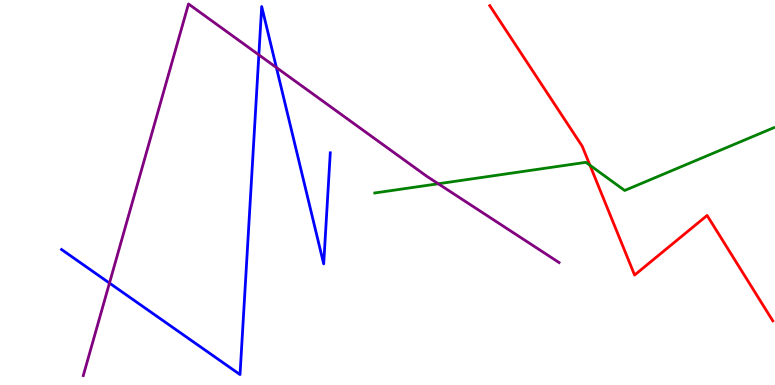[{'lines': ['blue', 'red'], 'intersections': []}, {'lines': ['green', 'red'], 'intersections': [{'x': 7.61, 'y': 5.71}]}, {'lines': ['purple', 'red'], 'intersections': []}, {'lines': ['blue', 'green'], 'intersections': []}, {'lines': ['blue', 'purple'], 'intersections': [{'x': 1.41, 'y': 2.65}, {'x': 3.34, 'y': 8.58}, {'x': 3.57, 'y': 8.25}]}, {'lines': ['green', 'purple'], 'intersections': [{'x': 5.66, 'y': 5.23}]}]